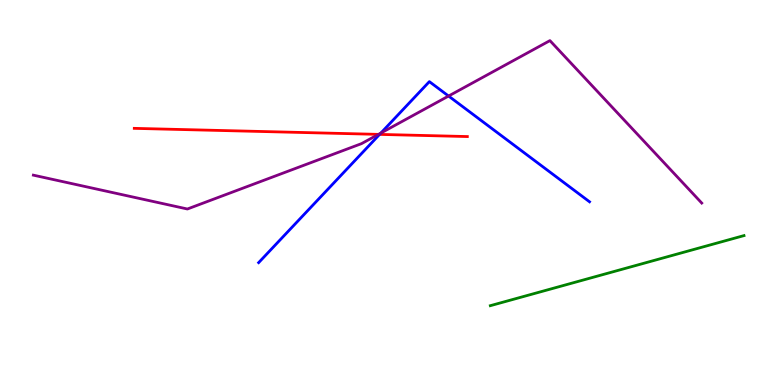[{'lines': ['blue', 'red'], 'intersections': [{'x': 4.9, 'y': 6.51}]}, {'lines': ['green', 'red'], 'intersections': []}, {'lines': ['purple', 'red'], 'intersections': [{'x': 4.88, 'y': 6.51}]}, {'lines': ['blue', 'green'], 'intersections': []}, {'lines': ['blue', 'purple'], 'intersections': [{'x': 4.91, 'y': 6.54}, {'x': 5.79, 'y': 7.51}]}, {'lines': ['green', 'purple'], 'intersections': []}]